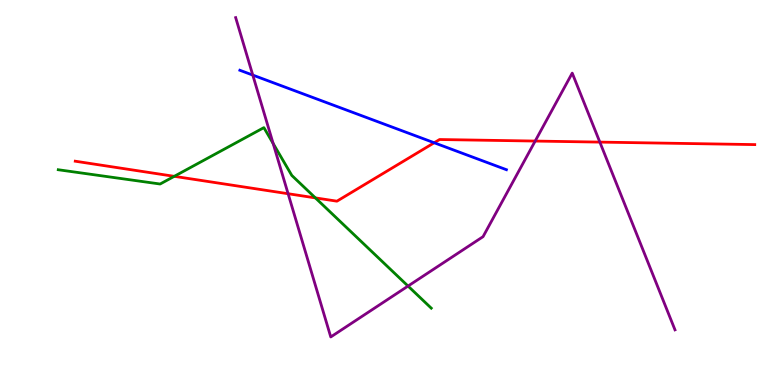[{'lines': ['blue', 'red'], 'intersections': [{'x': 5.6, 'y': 6.29}]}, {'lines': ['green', 'red'], 'intersections': [{'x': 2.25, 'y': 5.42}, {'x': 4.07, 'y': 4.86}]}, {'lines': ['purple', 'red'], 'intersections': [{'x': 3.72, 'y': 4.97}, {'x': 6.91, 'y': 6.34}, {'x': 7.74, 'y': 6.31}]}, {'lines': ['blue', 'green'], 'intersections': []}, {'lines': ['blue', 'purple'], 'intersections': [{'x': 3.26, 'y': 8.05}]}, {'lines': ['green', 'purple'], 'intersections': [{'x': 3.52, 'y': 6.27}, {'x': 5.27, 'y': 2.57}]}]